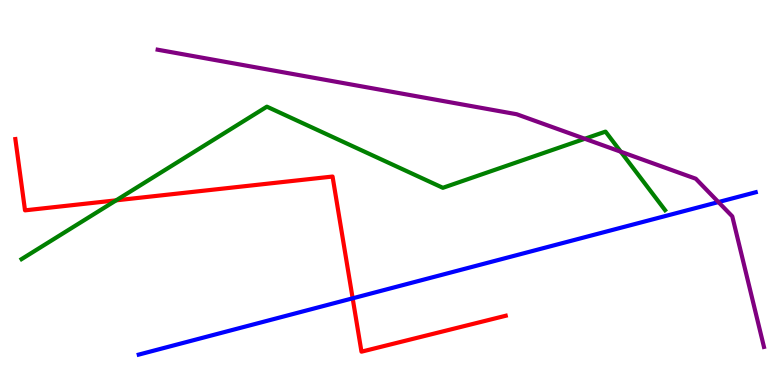[{'lines': ['blue', 'red'], 'intersections': [{'x': 4.55, 'y': 2.25}]}, {'lines': ['green', 'red'], 'intersections': [{'x': 1.5, 'y': 4.8}]}, {'lines': ['purple', 'red'], 'intersections': []}, {'lines': ['blue', 'green'], 'intersections': []}, {'lines': ['blue', 'purple'], 'intersections': [{'x': 9.27, 'y': 4.75}]}, {'lines': ['green', 'purple'], 'intersections': [{'x': 7.55, 'y': 6.4}, {'x': 8.01, 'y': 6.06}]}]